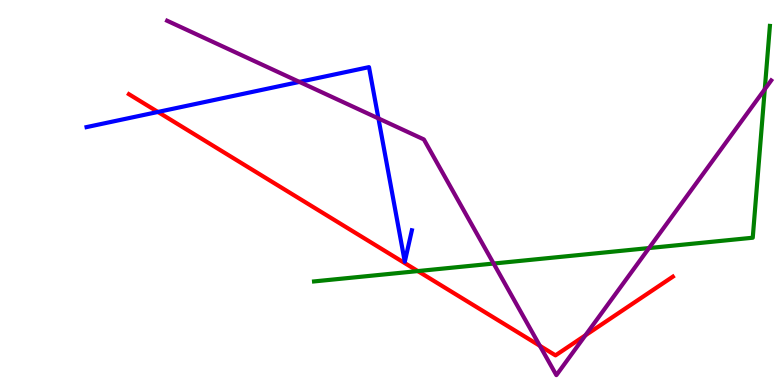[{'lines': ['blue', 'red'], 'intersections': [{'x': 2.04, 'y': 7.09}]}, {'lines': ['green', 'red'], 'intersections': [{'x': 5.39, 'y': 2.96}]}, {'lines': ['purple', 'red'], 'intersections': [{'x': 6.97, 'y': 1.02}, {'x': 7.55, 'y': 1.29}]}, {'lines': ['blue', 'green'], 'intersections': []}, {'lines': ['blue', 'purple'], 'intersections': [{'x': 3.86, 'y': 7.87}, {'x': 4.88, 'y': 6.92}]}, {'lines': ['green', 'purple'], 'intersections': [{'x': 6.37, 'y': 3.15}, {'x': 8.37, 'y': 3.56}, {'x': 9.87, 'y': 7.68}]}]